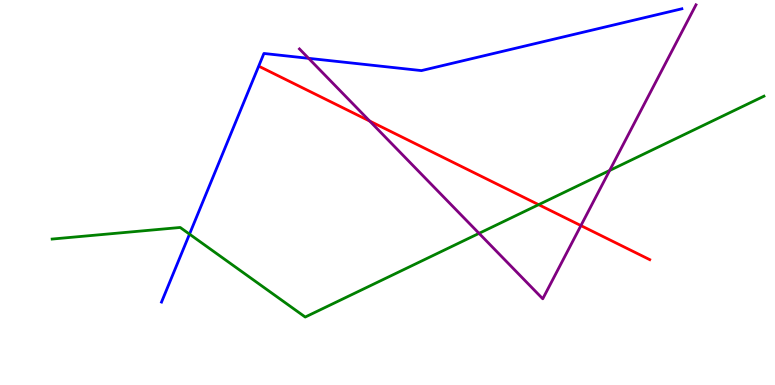[{'lines': ['blue', 'red'], 'intersections': []}, {'lines': ['green', 'red'], 'intersections': [{'x': 6.95, 'y': 4.68}]}, {'lines': ['purple', 'red'], 'intersections': [{'x': 4.77, 'y': 6.86}, {'x': 7.5, 'y': 4.14}]}, {'lines': ['blue', 'green'], 'intersections': [{'x': 2.45, 'y': 3.92}]}, {'lines': ['blue', 'purple'], 'intersections': [{'x': 3.98, 'y': 8.48}]}, {'lines': ['green', 'purple'], 'intersections': [{'x': 6.18, 'y': 3.94}, {'x': 7.87, 'y': 5.57}]}]